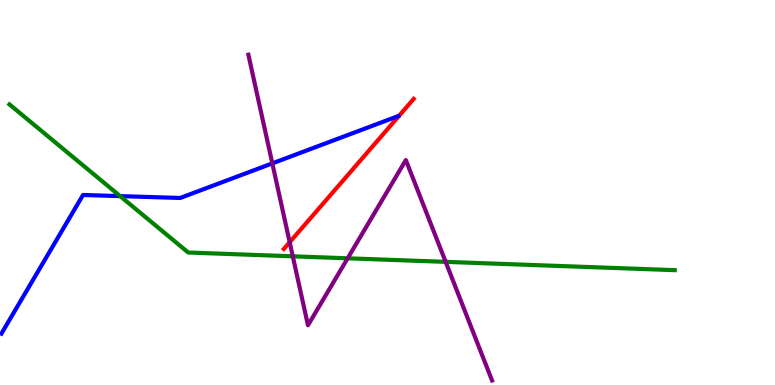[{'lines': ['blue', 'red'], 'intersections': []}, {'lines': ['green', 'red'], 'intersections': []}, {'lines': ['purple', 'red'], 'intersections': [{'x': 3.74, 'y': 3.71}]}, {'lines': ['blue', 'green'], 'intersections': [{'x': 1.55, 'y': 4.91}]}, {'lines': ['blue', 'purple'], 'intersections': [{'x': 3.51, 'y': 5.76}]}, {'lines': ['green', 'purple'], 'intersections': [{'x': 3.78, 'y': 3.34}, {'x': 4.49, 'y': 3.29}, {'x': 5.75, 'y': 3.2}]}]